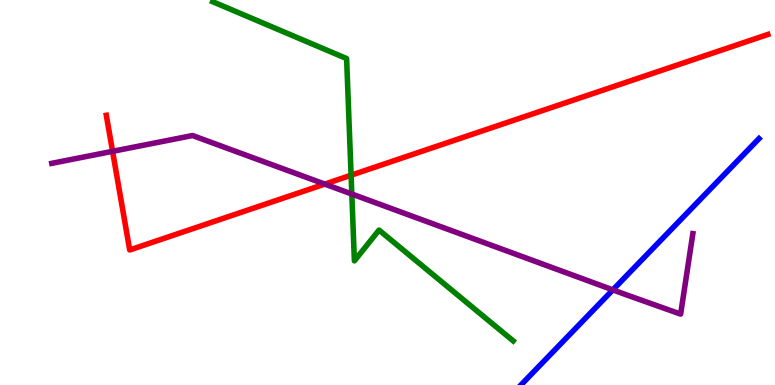[{'lines': ['blue', 'red'], 'intersections': []}, {'lines': ['green', 'red'], 'intersections': [{'x': 4.53, 'y': 5.45}]}, {'lines': ['purple', 'red'], 'intersections': [{'x': 1.45, 'y': 6.07}, {'x': 4.19, 'y': 5.22}]}, {'lines': ['blue', 'green'], 'intersections': []}, {'lines': ['blue', 'purple'], 'intersections': [{'x': 7.91, 'y': 2.47}]}, {'lines': ['green', 'purple'], 'intersections': [{'x': 4.54, 'y': 4.96}]}]